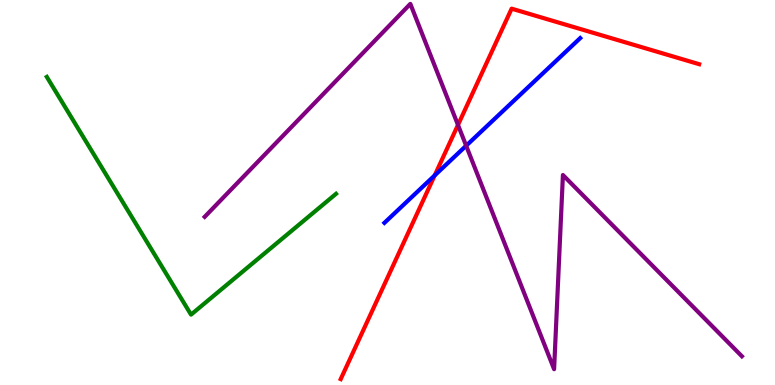[{'lines': ['blue', 'red'], 'intersections': [{'x': 5.61, 'y': 5.44}]}, {'lines': ['green', 'red'], 'intersections': []}, {'lines': ['purple', 'red'], 'intersections': [{'x': 5.91, 'y': 6.75}]}, {'lines': ['blue', 'green'], 'intersections': []}, {'lines': ['blue', 'purple'], 'intersections': [{'x': 6.01, 'y': 6.22}]}, {'lines': ['green', 'purple'], 'intersections': []}]